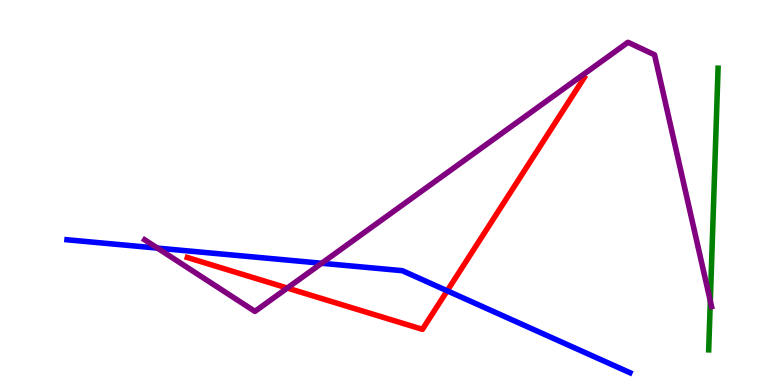[{'lines': ['blue', 'red'], 'intersections': [{'x': 5.77, 'y': 2.45}]}, {'lines': ['green', 'red'], 'intersections': []}, {'lines': ['purple', 'red'], 'intersections': [{'x': 3.71, 'y': 2.52}]}, {'lines': ['blue', 'green'], 'intersections': []}, {'lines': ['blue', 'purple'], 'intersections': [{'x': 2.03, 'y': 3.56}, {'x': 4.15, 'y': 3.16}]}, {'lines': ['green', 'purple'], 'intersections': [{'x': 9.17, 'y': 2.18}]}]